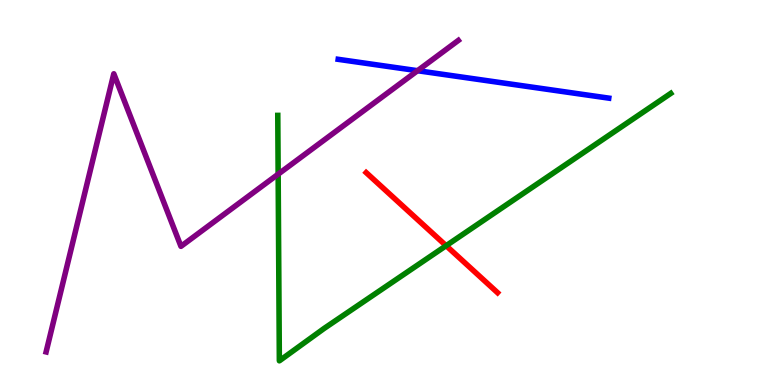[{'lines': ['blue', 'red'], 'intersections': []}, {'lines': ['green', 'red'], 'intersections': [{'x': 5.76, 'y': 3.62}]}, {'lines': ['purple', 'red'], 'intersections': []}, {'lines': ['blue', 'green'], 'intersections': []}, {'lines': ['blue', 'purple'], 'intersections': [{'x': 5.39, 'y': 8.16}]}, {'lines': ['green', 'purple'], 'intersections': [{'x': 3.59, 'y': 5.48}]}]